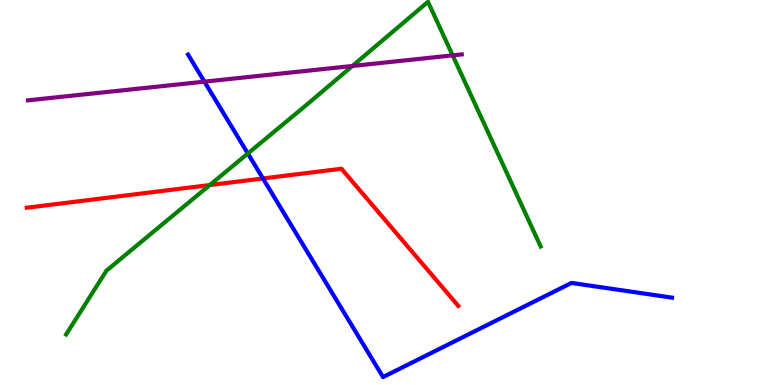[{'lines': ['blue', 'red'], 'intersections': [{'x': 3.39, 'y': 5.36}]}, {'lines': ['green', 'red'], 'intersections': [{'x': 2.71, 'y': 5.19}]}, {'lines': ['purple', 'red'], 'intersections': []}, {'lines': ['blue', 'green'], 'intersections': [{'x': 3.2, 'y': 6.01}]}, {'lines': ['blue', 'purple'], 'intersections': [{'x': 2.64, 'y': 7.88}]}, {'lines': ['green', 'purple'], 'intersections': [{'x': 4.55, 'y': 8.29}, {'x': 5.84, 'y': 8.56}]}]